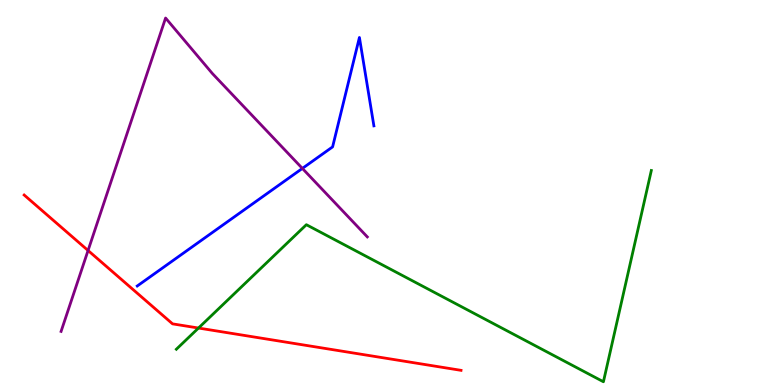[{'lines': ['blue', 'red'], 'intersections': []}, {'lines': ['green', 'red'], 'intersections': [{'x': 2.56, 'y': 1.48}]}, {'lines': ['purple', 'red'], 'intersections': [{'x': 1.14, 'y': 3.49}]}, {'lines': ['blue', 'green'], 'intersections': []}, {'lines': ['blue', 'purple'], 'intersections': [{'x': 3.9, 'y': 5.63}]}, {'lines': ['green', 'purple'], 'intersections': []}]